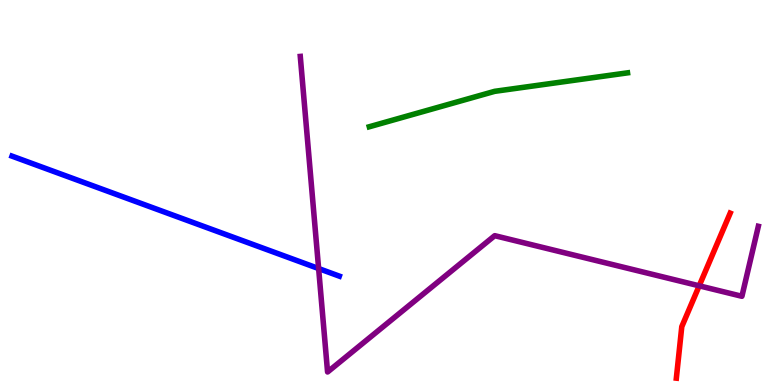[{'lines': ['blue', 'red'], 'intersections': []}, {'lines': ['green', 'red'], 'intersections': []}, {'lines': ['purple', 'red'], 'intersections': [{'x': 9.02, 'y': 2.58}]}, {'lines': ['blue', 'green'], 'intersections': []}, {'lines': ['blue', 'purple'], 'intersections': [{'x': 4.11, 'y': 3.02}]}, {'lines': ['green', 'purple'], 'intersections': []}]